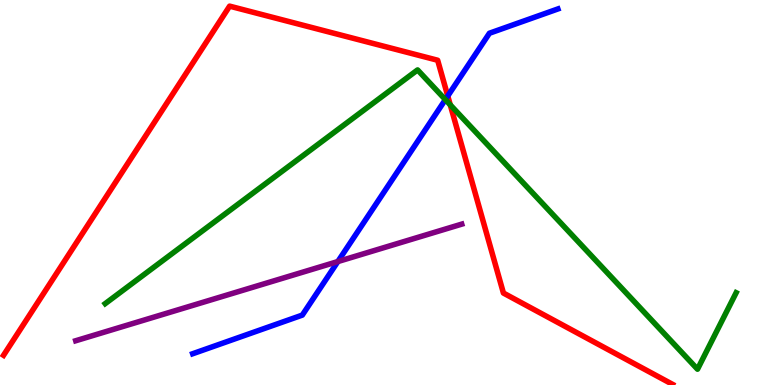[{'lines': ['blue', 'red'], 'intersections': [{'x': 5.78, 'y': 7.51}]}, {'lines': ['green', 'red'], 'intersections': [{'x': 5.81, 'y': 7.28}]}, {'lines': ['purple', 'red'], 'intersections': []}, {'lines': ['blue', 'green'], 'intersections': [{'x': 5.75, 'y': 7.41}]}, {'lines': ['blue', 'purple'], 'intersections': [{'x': 4.36, 'y': 3.21}]}, {'lines': ['green', 'purple'], 'intersections': []}]